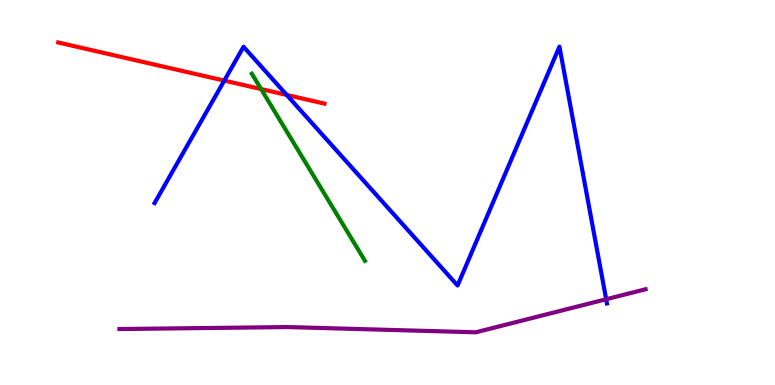[{'lines': ['blue', 'red'], 'intersections': [{'x': 2.89, 'y': 7.91}, {'x': 3.7, 'y': 7.53}]}, {'lines': ['green', 'red'], 'intersections': [{'x': 3.37, 'y': 7.69}]}, {'lines': ['purple', 'red'], 'intersections': []}, {'lines': ['blue', 'green'], 'intersections': []}, {'lines': ['blue', 'purple'], 'intersections': [{'x': 7.82, 'y': 2.23}]}, {'lines': ['green', 'purple'], 'intersections': []}]